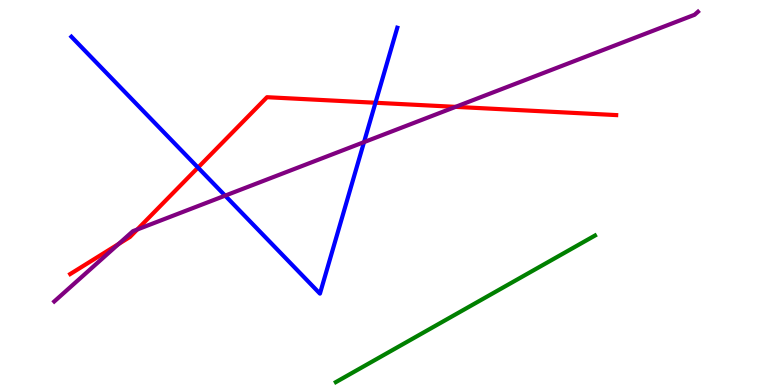[{'lines': ['blue', 'red'], 'intersections': [{'x': 2.55, 'y': 5.65}, {'x': 4.84, 'y': 7.33}]}, {'lines': ['green', 'red'], 'intersections': []}, {'lines': ['purple', 'red'], 'intersections': [{'x': 1.53, 'y': 3.66}, {'x': 1.77, 'y': 4.04}, {'x': 5.88, 'y': 7.22}]}, {'lines': ['blue', 'green'], 'intersections': []}, {'lines': ['blue', 'purple'], 'intersections': [{'x': 2.91, 'y': 4.92}, {'x': 4.7, 'y': 6.31}]}, {'lines': ['green', 'purple'], 'intersections': []}]